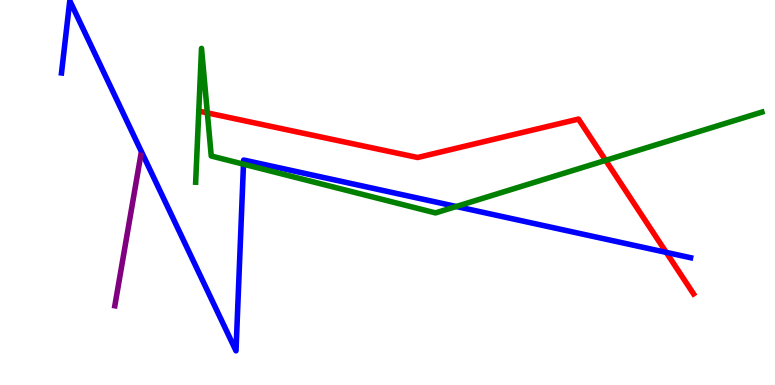[{'lines': ['blue', 'red'], 'intersections': [{'x': 8.6, 'y': 3.44}]}, {'lines': ['green', 'red'], 'intersections': [{'x': 2.68, 'y': 7.07}, {'x': 7.82, 'y': 5.83}]}, {'lines': ['purple', 'red'], 'intersections': []}, {'lines': ['blue', 'green'], 'intersections': [{'x': 3.14, 'y': 5.74}, {'x': 5.89, 'y': 4.64}]}, {'lines': ['blue', 'purple'], 'intersections': []}, {'lines': ['green', 'purple'], 'intersections': []}]